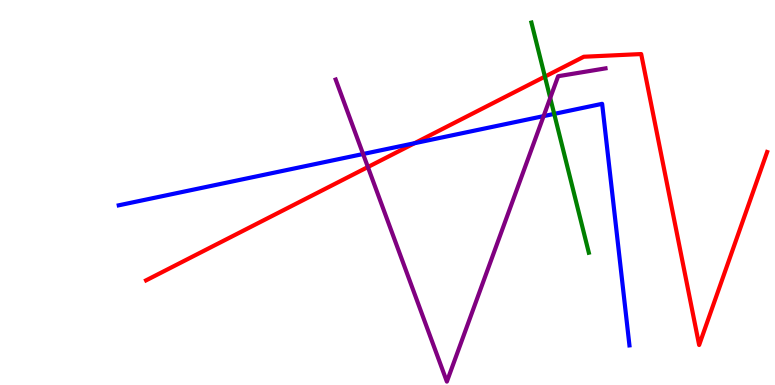[{'lines': ['blue', 'red'], 'intersections': [{'x': 5.35, 'y': 6.28}]}, {'lines': ['green', 'red'], 'intersections': [{'x': 7.03, 'y': 8.01}]}, {'lines': ['purple', 'red'], 'intersections': [{'x': 4.75, 'y': 5.66}]}, {'lines': ['blue', 'green'], 'intersections': [{'x': 7.15, 'y': 7.04}]}, {'lines': ['blue', 'purple'], 'intersections': [{'x': 4.69, 'y': 6.0}, {'x': 7.01, 'y': 6.98}]}, {'lines': ['green', 'purple'], 'intersections': [{'x': 7.1, 'y': 7.46}]}]